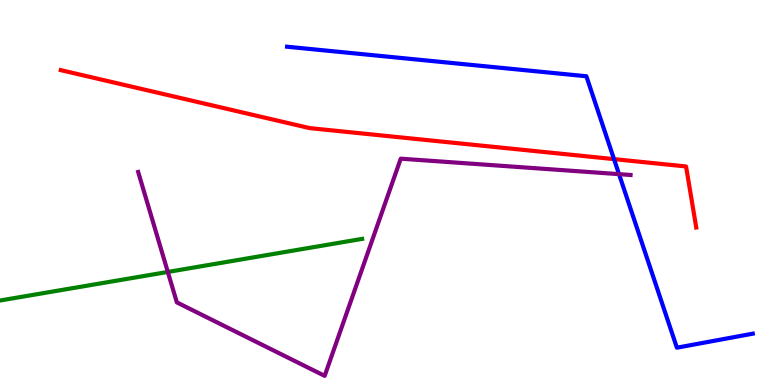[{'lines': ['blue', 'red'], 'intersections': [{'x': 7.92, 'y': 5.87}]}, {'lines': ['green', 'red'], 'intersections': []}, {'lines': ['purple', 'red'], 'intersections': []}, {'lines': ['blue', 'green'], 'intersections': []}, {'lines': ['blue', 'purple'], 'intersections': [{'x': 7.99, 'y': 5.48}]}, {'lines': ['green', 'purple'], 'intersections': [{'x': 2.17, 'y': 2.94}]}]